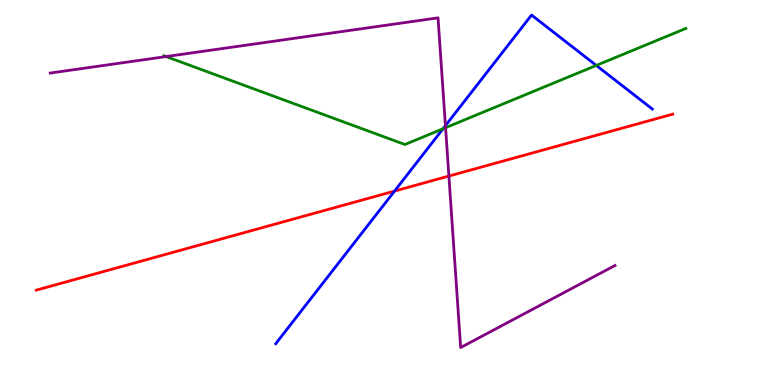[{'lines': ['blue', 'red'], 'intersections': [{'x': 5.09, 'y': 5.04}]}, {'lines': ['green', 'red'], 'intersections': []}, {'lines': ['purple', 'red'], 'intersections': [{'x': 5.79, 'y': 5.43}]}, {'lines': ['blue', 'green'], 'intersections': [{'x': 5.72, 'y': 6.66}, {'x': 7.69, 'y': 8.3}]}, {'lines': ['blue', 'purple'], 'intersections': [{'x': 5.75, 'y': 6.74}]}, {'lines': ['green', 'purple'], 'intersections': [{'x': 2.14, 'y': 8.53}, {'x': 5.75, 'y': 6.68}]}]